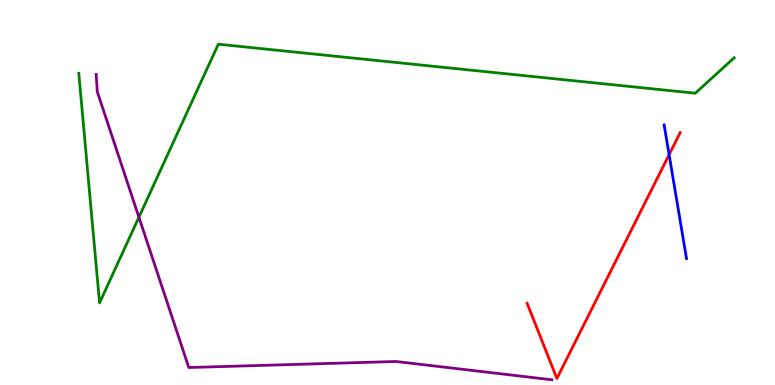[{'lines': ['blue', 'red'], 'intersections': [{'x': 8.63, 'y': 5.98}]}, {'lines': ['green', 'red'], 'intersections': []}, {'lines': ['purple', 'red'], 'intersections': []}, {'lines': ['blue', 'green'], 'intersections': []}, {'lines': ['blue', 'purple'], 'intersections': []}, {'lines': ['green', 'purple'], 'intersections': [{'x': 1.79, 'y': 4.36}]}]